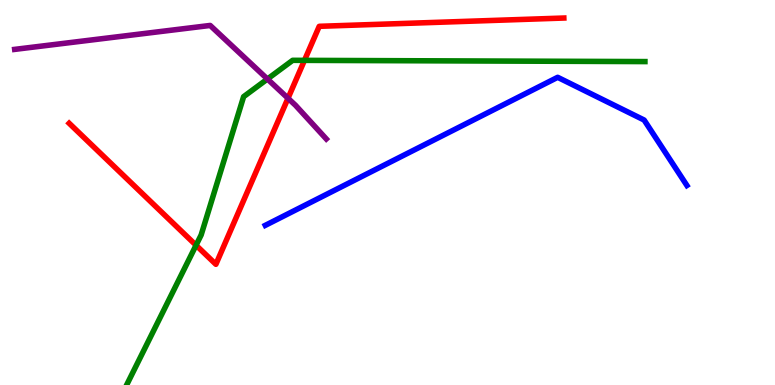[{'lines': ['blue', 'red'], 'intersections': []}, {'lines': ['green', 'red'], 'intersections': [{'x': 2.53, 'y': 3.63}, {'x': 3.93, 'y': 8.43}]}, {'lines': ['purple', 'red'], 'intersections': [{'x': 3.72, 'y': 7.45}]}, {'lines': ['blue', 'green'], 'intersections': []}, {'lines': ['blue', 'purple'], 'intersections': []}, {'lines': ['green', 'purple'], 'intersections': [{'x': 3.45, 'y': 7.95}]}]